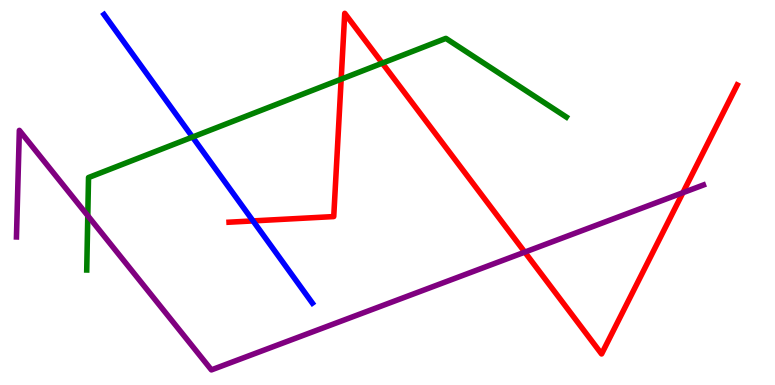[{'lines': ['blue', 'red'], 'intersections': [{'x': 3.27, 'y': 4.26}]}, {'lines': ['green', 'red'], 'intersections': [{'x': 4.4, 'y': 7.94}, {'x': 4.93, 'y': 8.36}]}, {'lines': ['purple', 'red'], 'intersections': [{'x': 6.77, 'y': 3.45}, {'x': 8.81, 'y': 4.99}]}, {'lines': ['blue', 'green'], 'intersections': [{'x': 2.48, 'y': 6.44}]}, {'lines': ['blue', 'purple'], 'intersections': []}, {'lines': ['green', 'purple'], 'intersections': [{'x': 1.13, 'y': 4.4}]}]